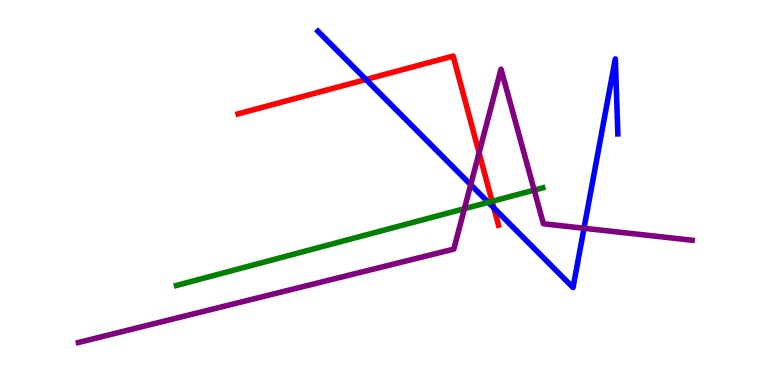[{'lines': ['blue', 'red'], 'intersections': [{'x': 4.72, 'y': 7.94}, {'x': 6.37, 'y': 4.6}]}, {'lines': ['green', 'red'], 'intersections': [{'x': 6.35, 'y': 4.77}]}, {'lines': ['purple', 'red'], 'intersections': [{'x': 6.18, 'y': 6.03}]}, {'lines': ['blue', 'green'], 'intersections': [{'x': 6.3, 'y': 4.74}]}, {'lines': ['blue', 'purple'], 'intersections': [{'x': 6.07, 'y': 5.2}, {'x': 7.54, 'y': 4.07}]}, {'lines': ['green', 'purple'], 'intersections': [{'x': 5.99, 'y': 4.58}, {'x': 6.89, 'y': 5.06}]}]